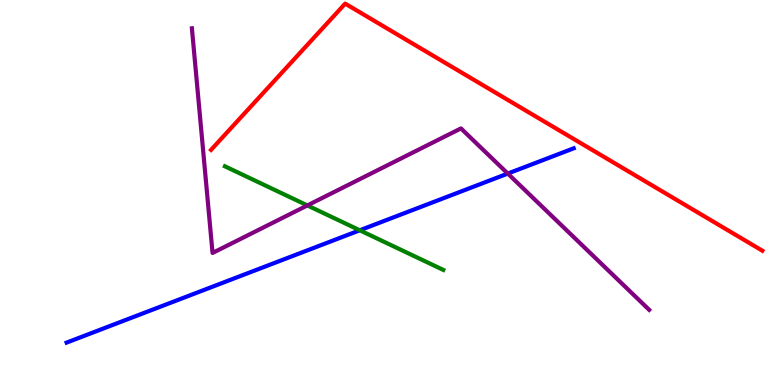[{'lines': ['blue', 'red'], 'intersections': []}, {'lines': ['green', 'red'], 'intersections': []}, {'lines': ['purple', 'red'], 'intersections': []}, {'lines': ['blue', 'green'], 'intersections': [{'x': 4.64, 'y': 4.02}]}, {'lines': ['blue', 'purple'], 'intersections': [{'x': 6.55, 'y': 5.49}]}, {'lines': ['green', 'purple'], 'intersections': [{'x': 3.97, 'y': 4.66}]}]